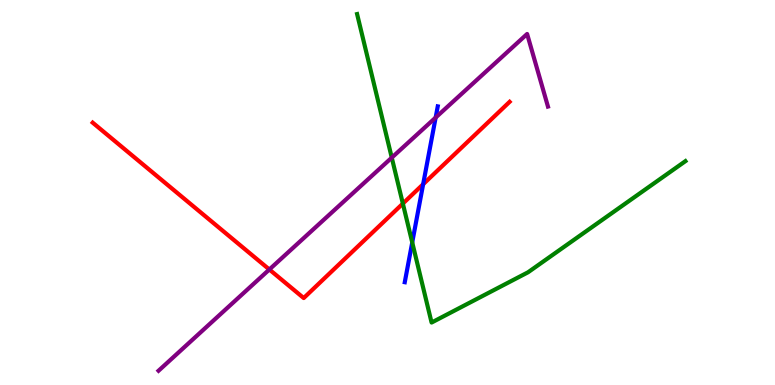[{'lines': ['blue', 'red'], 'intersections': [{'x': 5.46, 'y': 5.21}]}, {'lines': ['green', 'red'], 'intersections': [{'x': 5.2, 'y': 4.71}]}, {'lines': ['purple', 'red'], 'intersections': [{'x': 3.48, 'y': 3.0}]}, {'lines': ['blue', 'green'], 'intersections': [{'x': 5.32, 'y': 3.7}]}, {'lines': ['blue', 'purple'], 'intersections': [{'x': 5.62, 'y': 6.95}]}, {'lines': ['green', 'purple'], 'intersections': [{'x': 5.06, 'y': 5.91}]}]